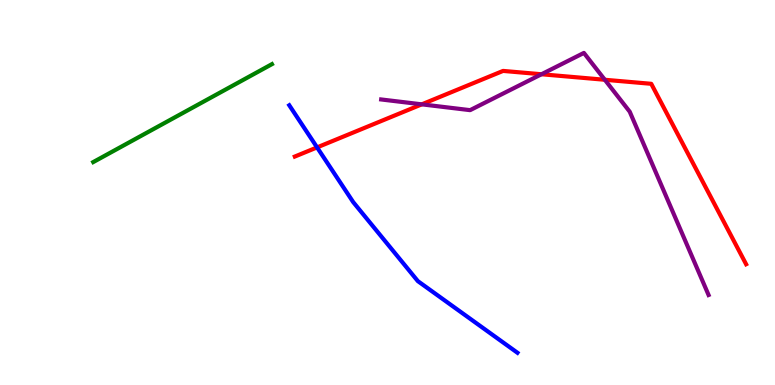[{'lines': ['blue', 'red'], 'intersections': [{'x': 4.09, 'y': 6.17}]}, {'lines': ['green', 'red'], 'intersections': []}, {'lines': ['purple', 'red'], 'intersections': [{'x': 5.44, 'y': 7.29}, {'x': 6.99, 'y': 8.07}, {'x': 7.8, 'y': 7.93}]}, {'lines': ['blue', 'green'], 'intersections': []}, {'lines': ['blue', 'purple'], 'intersections': []}, {'lines': ['green', 'purple'], 'intersections': []}]